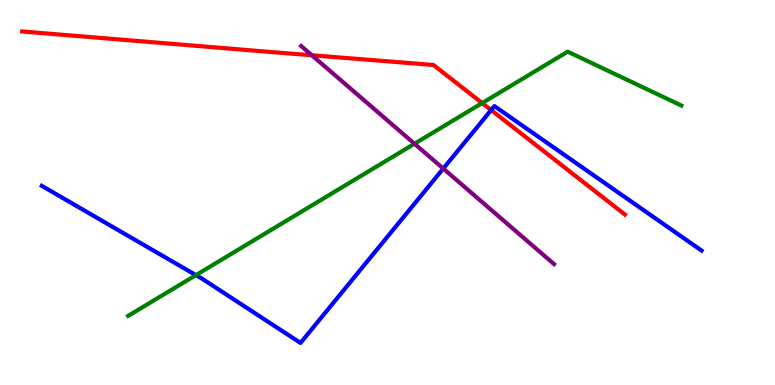[{'lines': ['blue', 'red'], 'intersections': [{'x': 6.34, 'y': 7.14}]}, {'lines': ['green', 'red'], 'intersections': [{'x': 6.22, 'y': 7.32}]}, {'lines': ['purple', 'red'], 'intersections': [{'x': 4.02, 'y': 8.56}]}, {'lines': ['blue', 'green'], 'intersections': [{'x': 2.53, 'y': 2.85}]}, {'lines': ['blue', 'purple'], 'intersections': [{'x': 5.72, 'y': 5.62}]}, {'lines': ['green', 'purple'], 'intersections': [{'x': 5.35, 'y': 6.27}]}]